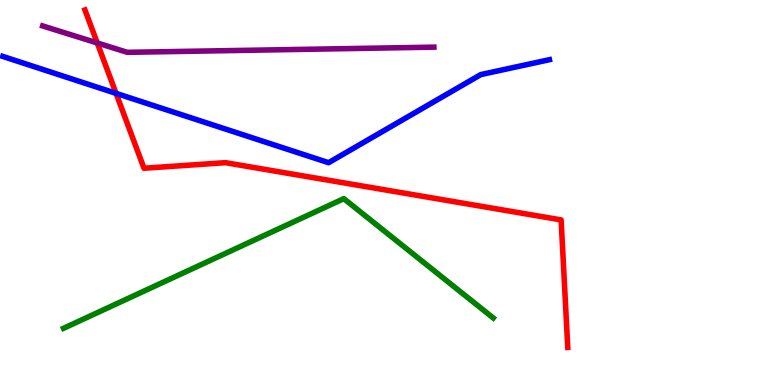[{'lines': ['blue', 'red'], 'intersections': [{'x': 1.5, 'y': 7.57}]}, {'lines': ['green', 'red'], 'intersections': []}, {'lines': ['purple', 'red'], 'intersections': [{'x': 1.26, 'y': 8.88}]}, {'lines': ['blue', 'green'], 'intersections': []}, {'lines': ['blue', 'purple'], 'intersections': []}, {'lines': ['green', 'purple'], 'intersections': []}]